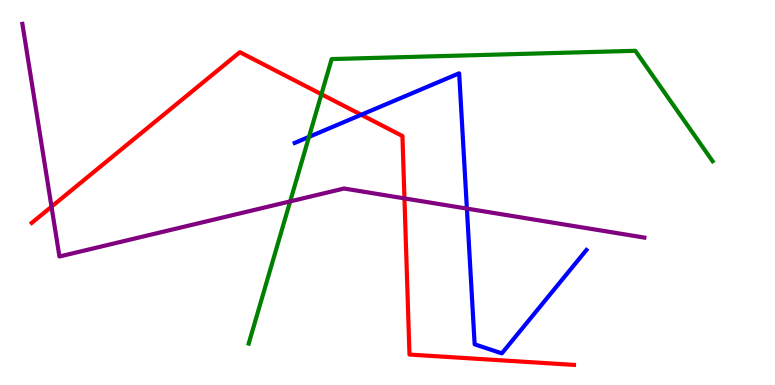[{'lines': ['blue', 'red'], 'intersections': [{'x': 4.66, 'y': 7.02}]}, {'lines': ['green', 'red'], 'intersections': [{'x': 4.15, 'y': 7.55}]}, {'lines': ['purple', 'red'], 'intersections': [{'x': 0.665, 'y': 4.63}, {'x': 5.22, 'y': 4.85}]}, {'lines': ['blue', 'green'], 'intersections': [{'x': 3.99, 'y': 6.44}]}, {'lines': ['blue', 'purple'], 'intersections': [{'x': 6.02, 'y': 4.58}]}, {'lines': ['green', 'purple'], 'intersections': [{'x': 3.74, 'y': 4.77}]}]